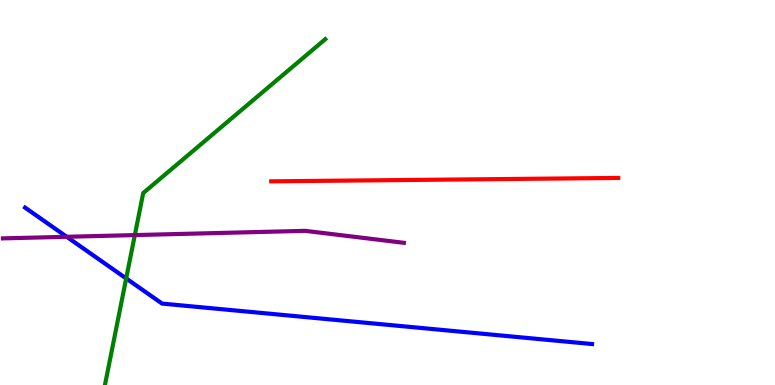[{'lines': ['blue', 'red'], 'intersections': []}, {'lines': ['green', 'red'], 'intersections': []}, {'lines': ['purple', 'red'], 'intersections': []}, {'lines': ['blue', 'green'], 'intersections': [{'x': 1.63, 'y': 2.77}]}, {'lines': ['blue', 'purple'], 'intersections': [{'x': 0.861, 'y': 3.85}]}, {'lines': ['green', 'purple'], 'intersections': [{'x': 1.74, 'y': 3.89}]}]